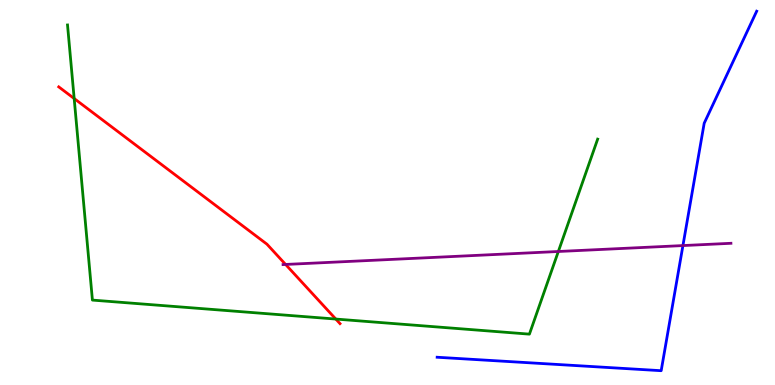[{'lines': ['blue', 'red'], 'intersections': []}, {'lines': ['green', 'red'], 'intersections': [{'x': 0.957, 'y': 7.44}, {'x': 4.33, 'y': 1.71}]}, {'lines': ['purple', 'red'], 'intersections': [{'x': 3.69, 'y': 3.13}]}, {'lines': ['blue', 'green'], 'intersections': []}, {'lines': ['blue', 'purple'], 'intersections': [{'x': 8.81, 'y': 3.62}]}, {'lines': ['green', 'purple'], 'intersections': [{'x': 7.2, 'y': 3.47}]}]